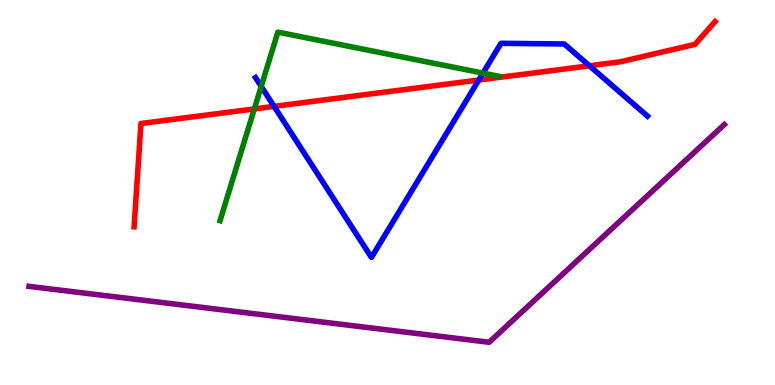[{'lines': ['blue', 'red'], 'intersections': [{'x': 3.54, 'y': 7.24}, {'x': 6.18, 'y': 7.92}, {'x': 7.61, 'y': 8.29}]}, {'lines': ['green', 'red'], 'intersections': [{'x': 3.28, 'y': 7.17}]}, {'lines': ['purple', 'red'], 'intersections': []}, {'lines': ['blue', 'green'], 'intersections': [{'x': 3.37, 'y': 7.75}, {'x': 6.23, 'y': 8.1}]}, {'lines': ['blue', 'purple'], 'intersections': []}, {'lines': ['green', 'purple'], 'intersections': []}]